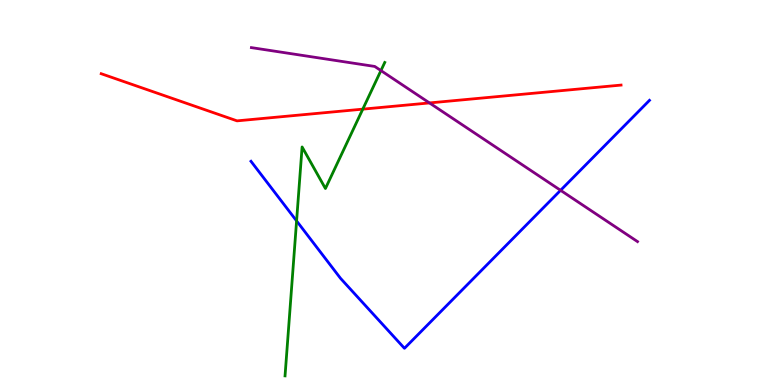[{'lines': ['blue', 'red'], 'intersections': []}, {'lines': ['green', 'red'], 'intersections': [{'x': 4.68, 'y': 7.17}]}, {'lines': ['purple', 'red'], 'intersections': [{'x': 5.54, 'y': 7.33}]}, {'lines': ['blue', 'green'], 'intersections': [{'x': 3.83, 'y': 4.26}]}, {'lines': ['blue', 'purple'], 'intersections': [{'x': 7.23, 'y': 5.06}]}, {'lines': ['green', 'purple'], 'intersections': [{'x': 4.92, 'y': 8.17}]}]